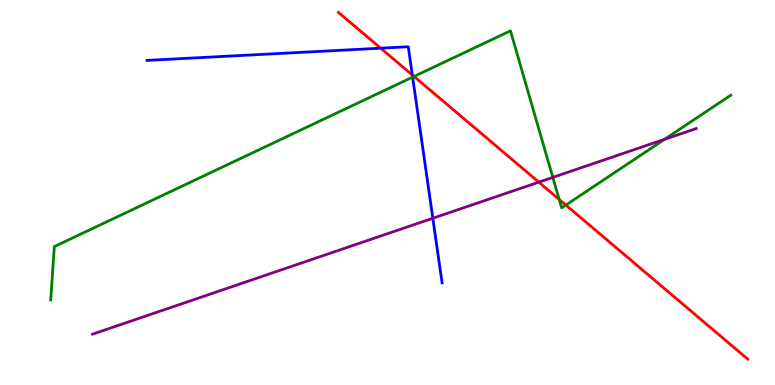[{'lines': ['blue', 'red'], 'intersections': [{'x': 4.91, 'y': 8.75}, {'x': 5.32, 'y': 8.05}]}, {'lines': ['green', 'red'], 'intersections': [{'x': 5.34, 'y': 8.01}, {'x': 7.22, 'y': 4.82}, {'x': 7.3, 'y': 4.67}]}, {'lines': ['purple', 'red'], 'intersections': [{'x': 6.95, 'y': 5.27}]}, {'lines': ['blue', 'green'], 'intersections': [{'x': 5.32, 'y': 8.0}]}, {'lines': ['blue', 'purple'], 'intersections': [{'x': 5.58, 'y': 4.33}]}, {'lines': ['green', 'purple'], 'intersections': [{'x': 7.13, 'y': 5.39}, {'x': 8.57, 'y': 6.38}]}]